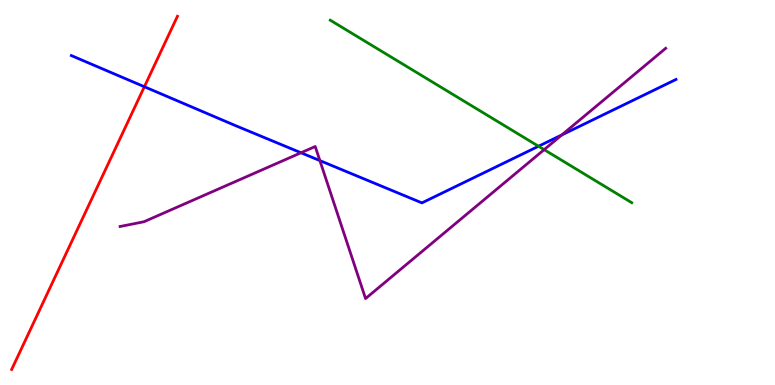[{'lines': ['blue', 'red'], 'intersections': [{'x': 1.86, 'y': 7.75}]}, {'lines': ['green', 'red'], 'intersections': []}, {'lines': ['purple', 'red'], 'intersections': []}, {'lines': ['blue', 'green'], 'intersections': [{'x': 6.95, 'y': 6.2}]}, {'lines': ['blue', 'purple'], 'intersections': [{'x': 3.88, 'y': 6.03}, {'x': 4.13, 'y': 5.83}, {'x': 7.25, 'y': 6.49}]}, {'lines': ['green', 'purple'], 'intersections': [{'x': 7.02, 'y': 6.11}]}]